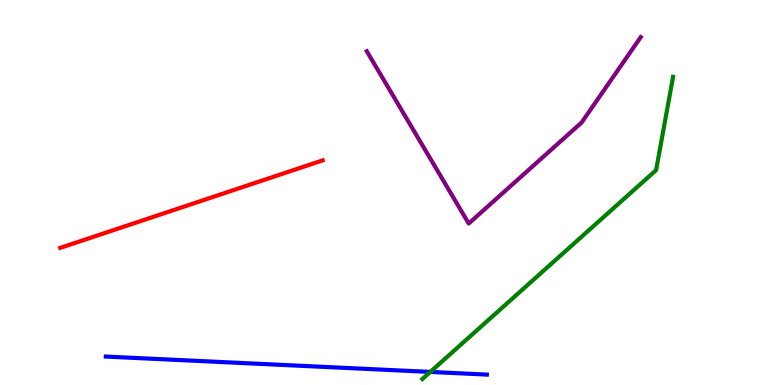[{'lines': ['blue', 'red'], 'intersections': []}, {'lines': ['green', 'red'], 'intersections': []}, {'lines': ['purple', 'red'], 'intersections': []}, {'lines': ['blue', 'green'], 'intersections': [{'x': 5.55, 'y': 0.34}]}, {'lines': ['blue', 'purple'], 'intersections': []}, {'lines': ['green', 'purple'], 'intersections': []}]